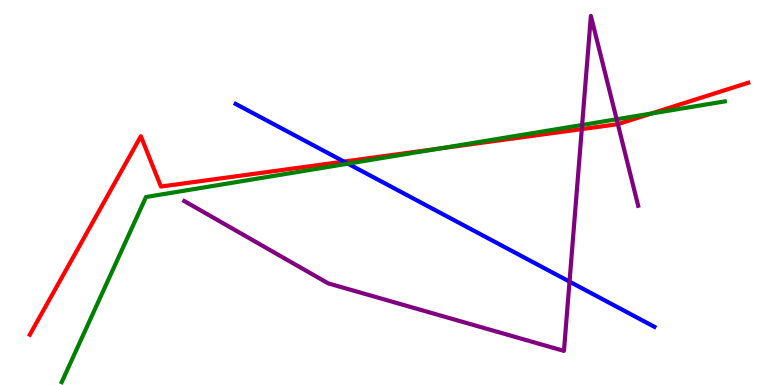[{'lines': ['blue', 'red'], 'intersections': [{'x': 4.44, 'y': 5.8}]}, {'lines': ['green', 'red'], 'intersections': [{'x': 5.67, 'y': 6.14}, {'x': 8.4, 'y': 7.05}]}, {'lines': ['purple', 'red'], 'intersections': [{'x': 7.51, 'y': 6.65}, {'x': 7.97, 'y': 6.78}]}, {'lines': ['blue', 'green'], 'intersections': [{'x': 4.49, 'y': 5.75}]}, {'lines': ['blue', 'purple'], 'intersections': [{'x': 7.35, 'y': 2.69}]}, {'lines': ['green', 'purple'], 'intersections': [{'x': 7.51, 'y': 6.75}, {'x': 7.96, 'y': 6.9}]}]